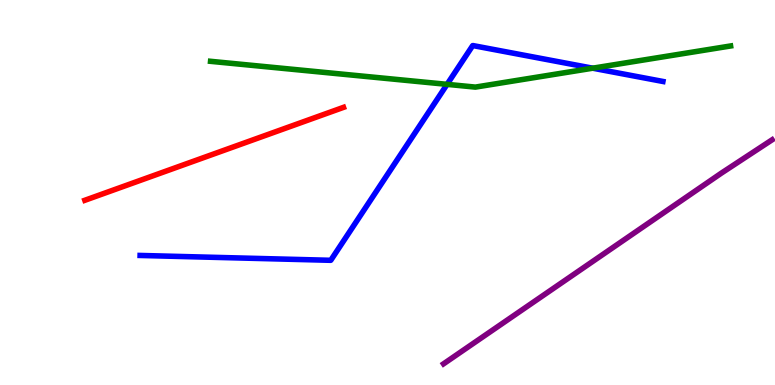[{'lines': ['blue', 'red'], 'intersections': []}, {'lines': ['green', 'red'], 'intersections': []}, {'lines': ['purple', 'red'], 'intersections': []}, {'lines': ['blue', 'green'], 'intersections': [{'x': 5.77, 'y': 7.81}, {'x': 7.65, 'y': 8.23}]}, {'lines': ['blue', 'purple'], 'intersections': []}, {'lines': ['green', 'purple'], 'intersections': []}]